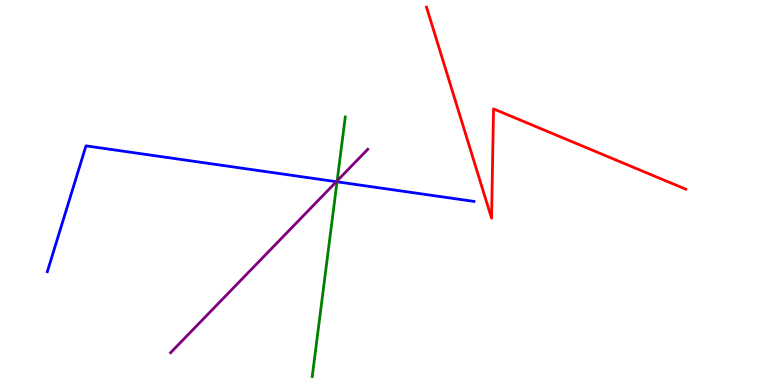[{'lines': ['blue', 'red'], 'intersections': []}, {'lines': ['green', 'red'], 'intersections': []}, {'lines': ['purple', 'red'], 'intersections': []}, {'lines': ['blue', 'green'], 'intersections': [{'x': 4.35, 'y': 5.28}]}, {'lines': ['blue', 'purple'], 'intersections': [{'x': 4.34, 'y': 5.28}]}, {'lines': ['green', 'purple'], 'intersections': [{'x': 4.35, 'y': 5.3}]}]